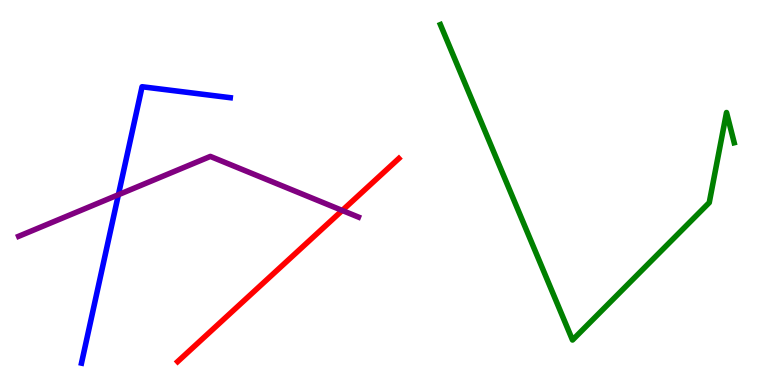[{'lines': ['blue', 'red'], 'intersections': []}, {'lines': ['green', 'red'], 'intersections': []}, {'lines': ['purple', 'red'], 'intersections': [{'x': 4.42, 'y': 4.53}]}, {'lines': ['blue', 'green'], 'intersections': []}, {'lines': ['blue', 'purple'], 'intersections': [{'x': 1.53, 'y': 4.94}]}, {'lines': ['green', 'purple'], 'intersections': []}]